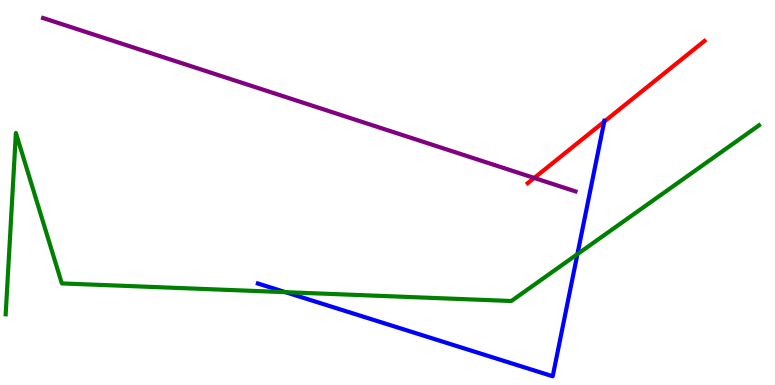[{'lines': ['blue', 'red'], 'intersections': [{'x': 7.8, 'y': 6.84}]}, {'lines': ['green', 'red'], 'intersections': []}, {'lines': ['purple', 'red'], 'intersections': [{'x': 6.89, 'y': 5.38}]}, {'lines': ['blue', 'green'], 'intersections': [{'x': 3.68, 'y': 2.41}, {'x': 7.45, 'y': 3.4}]}, {'lines': ['blue', 'purple'], 'intersections': []}, {'lines': ['green', 'purple'], 'intersections': []}]